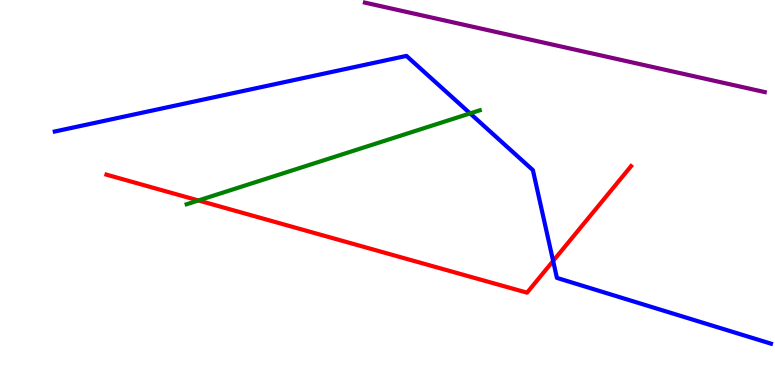[{'lines': ['blue', 'red'], 'intersections': [{'x': 7.14, 'y': 3.22}]}, {'lines': ['green', 'red'], 'intersections': [{'x': 2.56, 'y': 4.79}]}, {'lines': ['purple', 'red'], 'intersections': []}, {'lines': ['blue', 'green'], 'intersections': [{'x': 6.07, 'y': 7.05}]}, {'lines': ['blue', 'purple'], 'intersections': []}, {'lines': ['green', 'purple'], 'intersections': []}]